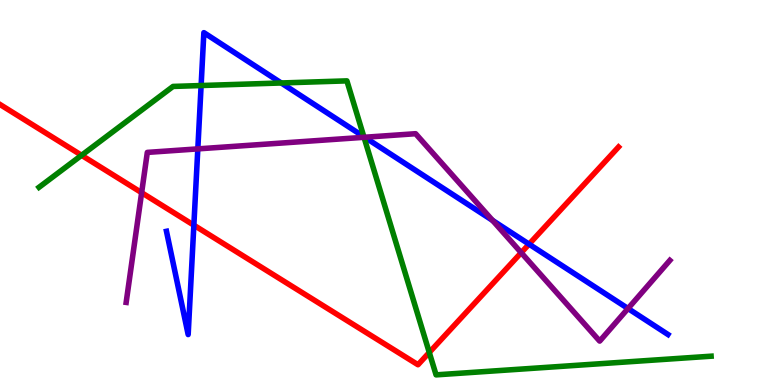[{'lines': ['blue', 'red'], 'intersections': [{'x': 2.5, 'y': 4.15}, {'x': 6.83, 'y': 3.66}]}, {'lines': ['green', 'red'], 'intersections': [{'x': 1.05, 'y': 5.97}, {'x': 5.54, 'y': 0.845}]}, {'lines': ['purple', 'red'], 'intersections': [{'x': 1.83, 'y': 5.0}, {'x': 6.73, 'y': 3.44}]}, {'lines': ['blue', 'green'], 'intersections': [{'x': 2.6, 'y': 7.78}, {'x': 3.63, 'y': 7.84}, {'x': 4.69, 'y': 6.45}]}, {'lines': ['blue', 'purple'], 'intersections': [{'x': 2.55, 'y': 6.13}, {'x': 4.71, 'y': 6.43}, {'x': 6.36, 'y': 4.28}, {'x': 8.1, 'y': 1.99}]}, {'lines': ['green', 'purple'], 'intersections': [{'x': 4.7, 'y': 6.43}]}]